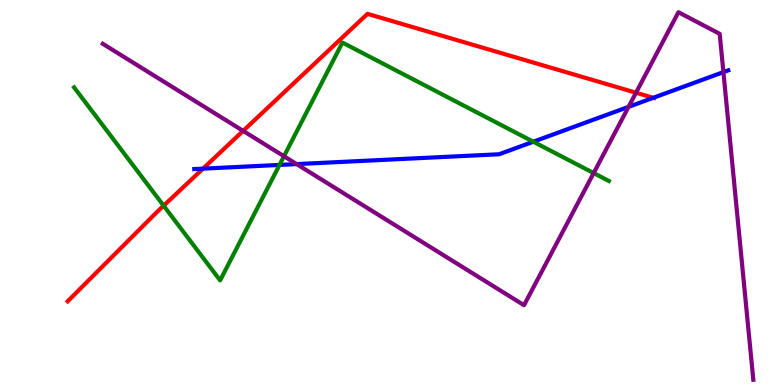[{'lines': ['blue', 'red'], 'intersections': [{'x': 2.62, 'y': 5.62}, {'x': 8.43, 'y': 7.46}]}, {'lines': ['green', 'red'], 'intersections': [{'x': 2.11, 'y': 4.66}]}, {'lines': ['purple', 'red'], 'intersections': [{'x': 3.14, 'y': 6.6}, {'x': 8.21, 'y': 7.59}]}, {'lines': ['blue', 'green'], 'intersections': [{'x': 3.61, 'y': 5.72}, {'x': 6.88, 'y': 6.32}]}, {'lines': ['blue', 'purple'], 'intersections': [{'x': 3.83, 'y': 5.74}, {'x': 8.11, 'y': 7.22}, {'x': 9.33, 'y': 8.13}]}, {'lines': ['green', 'purple'], 'intersections': [{'x': 3.66, 'y': 5.94}, {'x': 7.66, 'y': 5.5}]}]